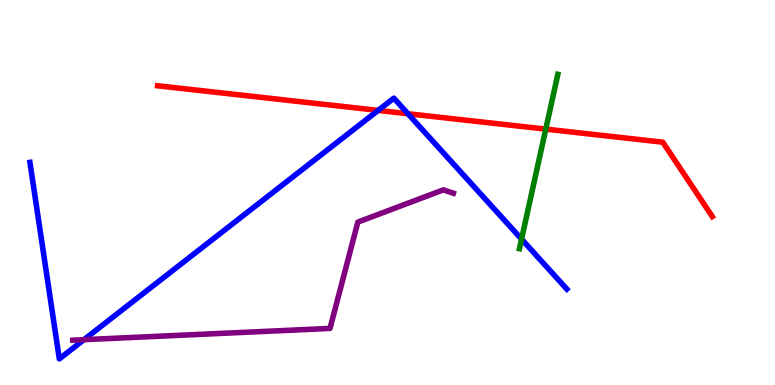[{'lines': ['blue', 'red'], 'intersections': [{'x': 4.88, 'y': 7.13}, {'x': 5.26, 'y': 7.05}]}, {'lines': ['green', 'red'], 'intersections': [{'x': 7.04, 'y': 6.65}]}, {'lines': ['purple', 'red'], 'intersections': []}, {'lines': ['blue', 'green'], 'intersections': [{'x': 6.73, 'y': 3.79}]}, {'lines': ['blue', 'purple'], 'intersections': [{'x': 1.08, 'y': 1.18}]}, {'lines': ['green', 'purple'], 'intersections': []}]